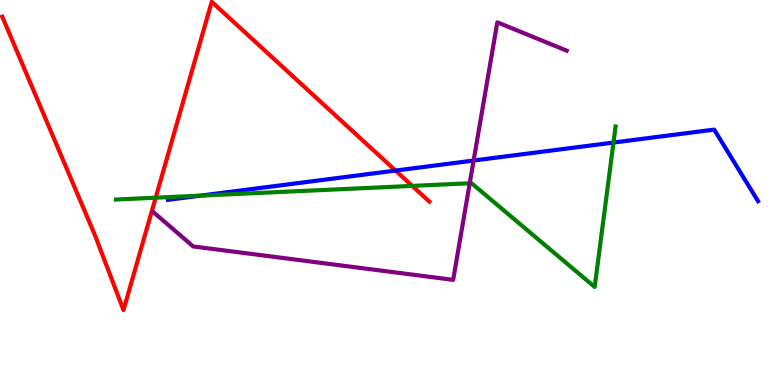[{'lines': ['blue', 'red'], 'intersections': [{'x': 5.1, 'y': 5.57}]}, {'lines': ['green', 'red'], 'intersections': [{'x': 2.01, 'y': 4.86}, {'x': 5.32, 'y': 5.17}]}, {'lines': ['purple', 'red'], 'intersections': []}, {'lines': ['blue', 'green'], 'intersections': [{'x': 2.59, 'y': 4.92}, {'x': 7.92, 'y': 6.3}]}, {'lines': ['blue', 'purple'], 'intersections': [{'x': 6.11, 'y': 5.83}]}, {'lines': ['green', 'purple'], 'intersections': [{'x': 6.06, 'y': 5.24}]}]